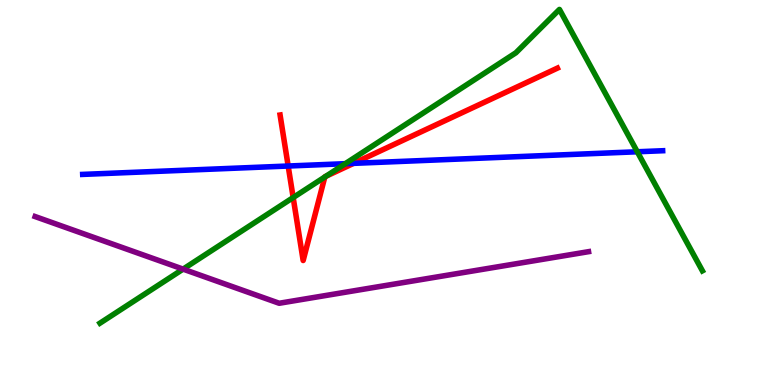[{'lines': ['blue', 'red'], 'intersections': [{'x': 3.72, 'y': 5.69}, {'x': 4.56, 'y': 5.76}]}, {'lines': ['green', 'red'], 'intersections': [{'x': 3.78, 'y': 4.87}, {'x': 4.19, 'y': 5.4}, {'x': 4.2, 'y': 5.42}]}, {'lines': ['purple', 'red'], 'intersections': []}, {'lines': ['blue', 'green'], 'intersections': [{'x': 4.46, 'y': 5.75}, {'x': 8.22, 'y': 6.06}]}, {'lines': ['blue', 'purple'], 'intersections': []}, {'lines': ['green', 'purple'], 'intersections': [{'x': 2.36, 'y': 3.01}]}]